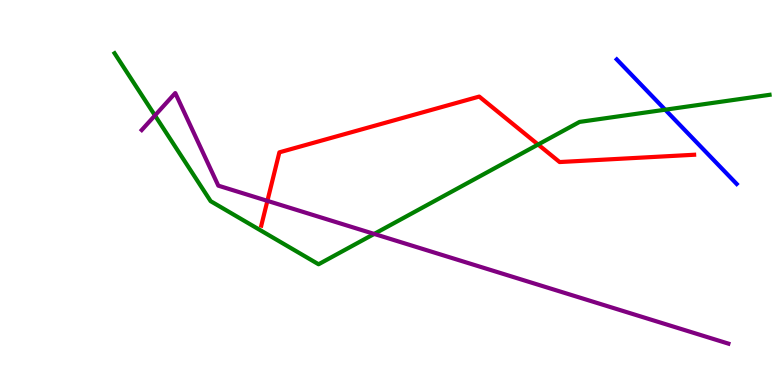[{'lines': ['blue', 'red'], 'intersections': []}, {'lines': ['green', 'red'], 'intersections': [{'x': 6.94, 'y': 6.25}]}, {'lines': ['purple', 'red'], 'intersections': [{'x': 3.45, 'y': 4.78}]}, {'lines': ['blue', 'green'], 'intersections': [{'x': 8.58, 'y': 7.15}]}, {'lines': ['blue', 'purple'], 'intersections': []}, {'lines': ['green', 'purple'], 'intersections': [{'x': 2.0, 'y': 7.0}, {'x': 4.83, 'y': 3.92}]}]